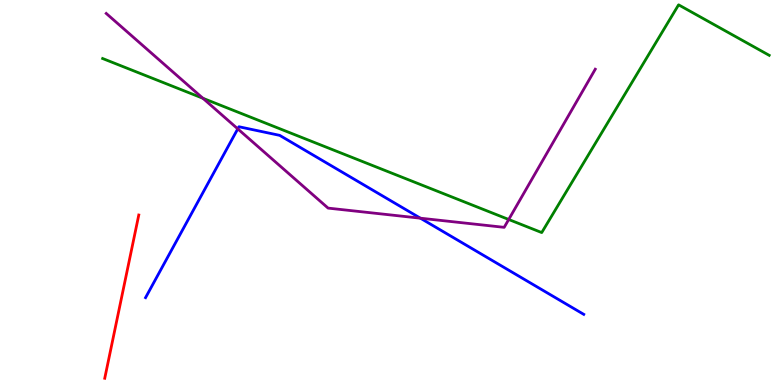[{'lines': ['blue', 'red'], 'intersections': []}, {'lines': ['green', 'red'], 'intersections': []}, {'lines': ['purple', 'red'], 'intersections': []}, {'lines': ['blue', 'green'], 'intersections': []}, {'lines': ['blue', 'purple'], 'intersections': [{'x': 3.07, 'y': 6.65}, {'x': 5.42, 'y': 4.33}]}, {'lines': ['green', 'purple'], 'intersections': [{'x': 2.62, 'y': 7.45}, {'x': 6.56, 'y': 4.3}]}]